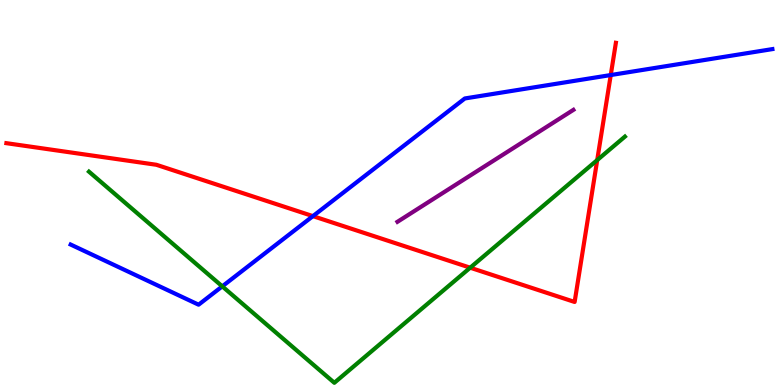[{'lines': ['blue', 'red'], 'intersections': [{'x': 4.04, 'y': 4.39}, {'x': 7.88, 'y': 8.05}]}, {'lines': ['green', 'red'], 'intersections': [{'x': 6.07, 'y': 3.05}, {'x': 7.71, 'y': 5.84}]}, {'lines': ['purple', 'red'], 'intersections': []}, {'lines': ['blue', 'green'], 'intersections': [{'x': 2.87, 'y': 2.56}]}, {'lines': ['blue', 'purple'], 'intersections': []}, {'lines': ['green', 'purple'], 'intersections': []}]